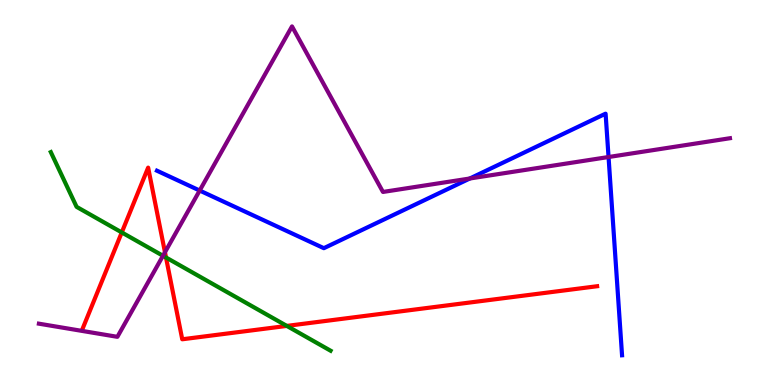[{'lines': ['blue', 'red'], 'intersections': []}, {'lines': ['green', 'red'], 'intersections': [{'x': 1.57, 'y': 3.96}, {'x': 2.14, 'y': 3.31}, {'x': 3.7, 'y': 1.53}]}, {'lines': ['purple', 'red'], 'intersections': [{'x': 2.13, 'y': 3.45}]}, {'lines': ['blue', 'green'], 'intersections': []}, {'lines': ['blue', 'purple'], 'intersections': [{'x': 2.58, 'y': 5.05}, {'x': 6.06, 'y': 5.36}, {'x': 7.85, 'y': 5.92}]}, {'lines': ['green', 'purple'], 'intersections': [{'x': 2.1, 'y': 3.36}]}]